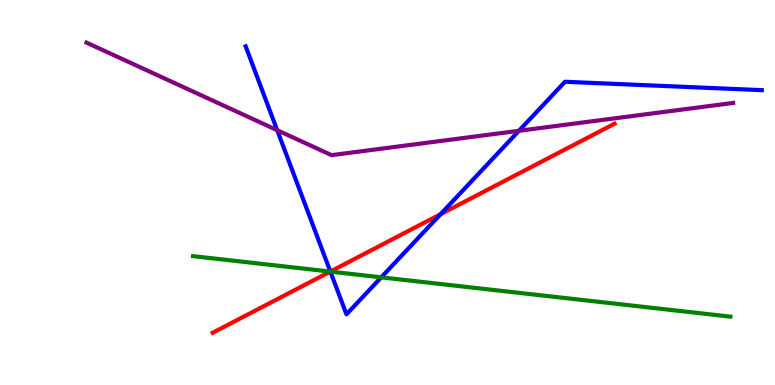[{'lines': ['blue', 'red'], 'intersections': [{'x': 4.26, 'y': 2.95}, {'x': 5.68, 'y': 4.44}]}, {'lines': ['green', 'red'], 'intersections': [{'x': 4.26, 'y': 2.95}]}, {'lines': ['purple', 'red'], 'intersections': []}, {'lines': ['blue', 'green'], 'intersections': [{'x': 4.26, 'y': 2.95}, {'x': 4.92, 'y': 2.8}]}, {'lines': ['blue', 'purple'], 'intersections': [{'x': 3.58, 'y': 6.62}, {'x': 6.7, 'y': 6.6}]}, {'lines': ['green', 'purple'], 'intersections': []}]